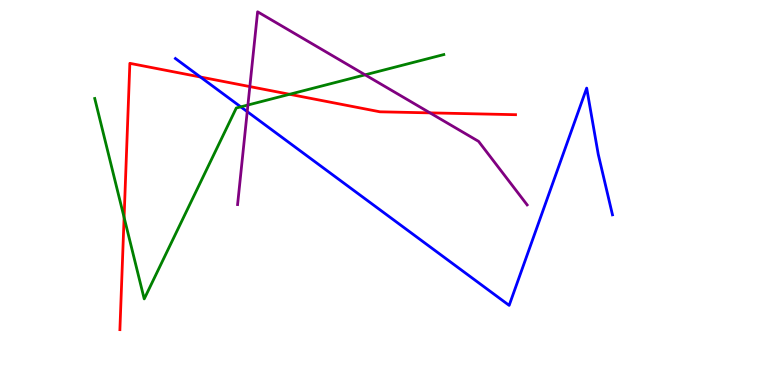[{'lines': ['blue', 'red'], 'intersections': [{'x': 2.59, 'y': 8.0}]}, {'lines': ['green', 'red'], 'intersections': [{'x': 1.6, 'y': 4.35}, {'x': 3.74, 'y': 7.55}]}, {'lines': ['purple', 'red'], 'intersections': [{'x': 3.22, 'y': 7.75}, {'x': 5.55, 'y': 7.07}]}, {'lines': ['blue', 'green'], 'intersections': [{'x': 3.11, 'y': 7.22}]}, {'lines': ['blue', 'purple'], 'intersections': [{'x': 3.19, 'y': 7.1}]}, {'lines': ['green', 'purple'], 'intersections': [{'x': 3.2, 'y': 7.27}, {'x': 4.71, 'y': 8.06}]}]